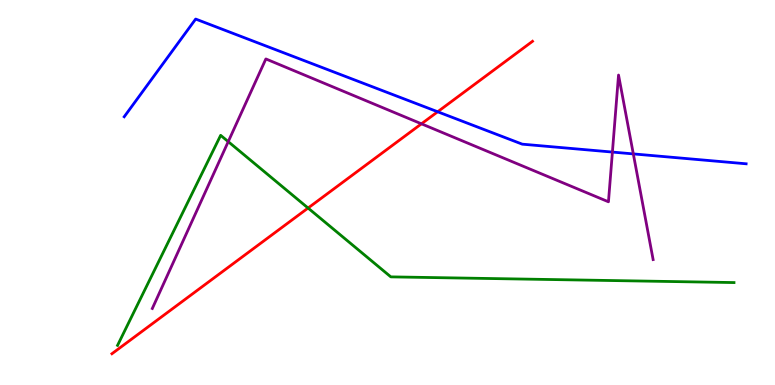[{'lines': ['blue', 'red'], 'intersections': [{'x': 5.65, 'y': 7.1}]}, {'lines': ['green', 'red'], 'intersections': [{'x': 3.98, 'y': 4.6}]}, {'lines': ['purple', 'red'], 'intersections': [{'x': 5.44, 'y': 6.78}]}, {'lines': ['blue', 'green'], 'intersections': []}, {'lines': ['blue', 'purple'], 'intersections': [{'x': 7.9, 'y': 6.05}, {'x': 8.17, 'y': 6.0}]}, {'lines': ['green', 'purple'], 'intersections': [{'x': 2.95, 'y': 6.32}]}]